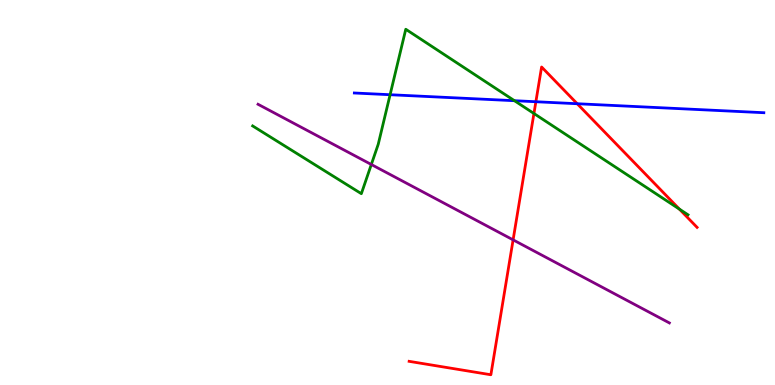[{'lines': ['blue', 'red'], 'intersections': [{'x': 6.91, 'y': 7.36}, {'x': 7.45, 'y': 7.31}]}, {'lines': ['green', 'red'], 'intersections': [{'x': 6.89, 'y': 7.05}, {'x': 8.77, 'y': 4.57}]}, {'lines': ['purple', 'red'], 'intersections': [{'x': 6.62, 'y': 3.77}]}, {'lines': ['blue', 'green'], 'intersections': [{'x': 5.03, 'y': 7.54}, {'x': 6.64, 'y': 7.38}]}, {'lines': ['blue', 'purple'], 'intersections': []}, {'lines': ['green', 'purple'], 'intersections': [{'x': 4.79, 'y': 5.73}]}]